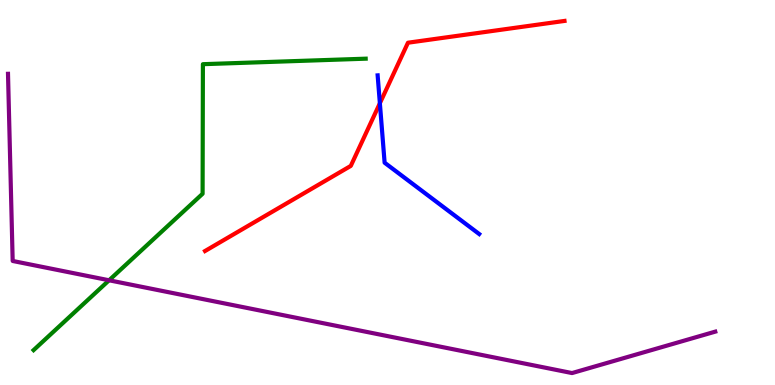[{'lines': ['blue', 'red'], 'intersections': [{'x': 4.9, 'y': 7.32}]}, {'lines': ['green', 'red'], 'intersections': []}, {'lines': ['purple', 'red'], 'intersections': []}, {'lines': ['blue', 'green'], 'intersections': []}, {'lines': ['blue', 'purple'], 'intersections': []}, {'lines': ['green', 'purple'], 'intersections': [{'x': 1.41, 'y': 2.72}]}]